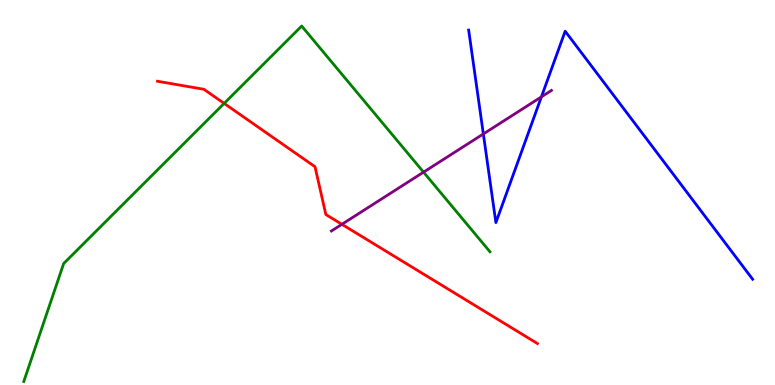[{'lines': ['blue', 'red'], 'intersections': []}, {'lines': ['green', 'red'], 'intersections': [{'x': 2.89, 'y': 7.31}]}, {'lines': ['purple', 'red'], 'intersections': [{'x': 4.41, 'y': 4.17}]}, {'lines': ['blue', 'green'], 'intersections': []}, {'lines': ['blue', 'purple'], 'intersections': [{'x': 6.24, 'y': 6.52}, {'x': 6.99, 'y': 7.48}]}, {'lines': ['green', 'purple'], 'intersections': [{'x': 5.47, 'y': 5.53}]}]